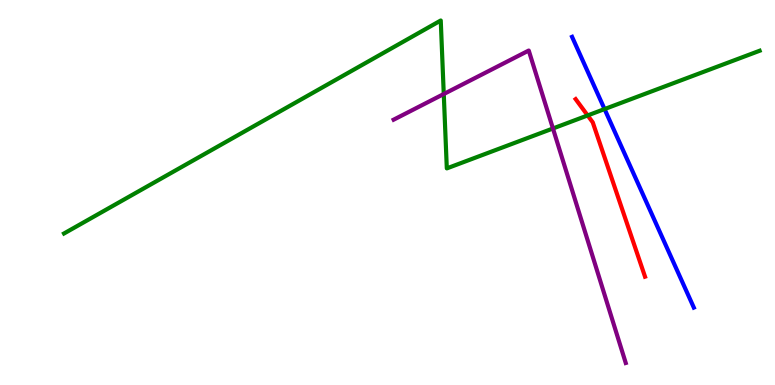[{'lines': ['blue', 'red'], 'intersections': []}, {'lines': ['green', 'red'], 'intersections': [{'x': 7.58, 'y': 7.0}]}, {'lines': ['purple', 'red'], 'intersections': []}, {'lines': ['blue', 'green'], 'intersections': [{'x': 7.8, 'y': 7.17}]}, {'lines': ['blue', 'purple'], 'intersections': []}, {'lines': ['green', 'purple'], 'intersections': [{'x': 5.73, 'y': 7.56}, {'x': 7.13, 'y': 6.66}]}]